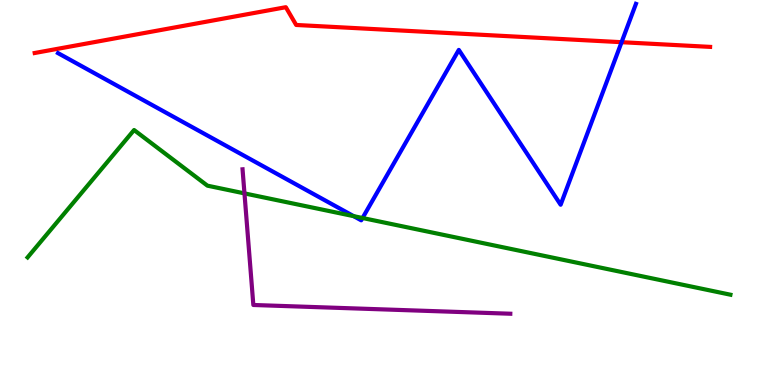[{'lines': ['blue', 'red'], 'intersections': [{'x': 8.02, 'y': 8.9}]}, {'lines': ['green', 'red'], 'intersections': []}, {'lines': ['purple', 'red'], 'intersections': []}, {'lines': ['blue', 'green'], 'intersections': [{'x': 4.56, 'y': 4.39}, {'x': 4.68, 'y': 4.34}]}, {'lines': ['blue', 'purple'], 'intersections': []}, {'lines': ['green', 'purple'], 'intersections': [{'x': 3.15, 'y': 4.98}]}]